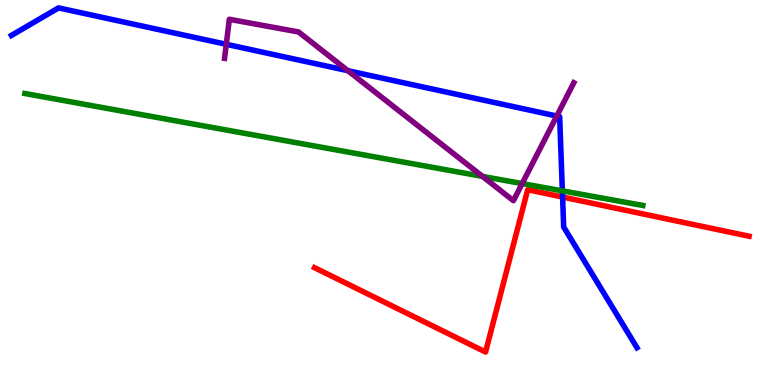[{'lines': ['blue', 'red'], 'intersections': [{'x': 7.26, 'y': 4.88}]}, {'lines': ['green', 'red'], 'intersections': []}, {'lines': ['purple', 'red'], 'intersections': []}, {'lines': ['blue', 'green'], 'intersections': [{'x': 7.26, 'y': 5.04}]}, {'lines': ['blue', 'purple'], 'intersections': [{'x': 2.92, 'y': 8.85}, {'x': 4.49, 'y': 8.16}, {'x': 7.18, 'y': 6.99}]}, {'lines': ['green', 'purple'], 'intersections': [{'x': 6.23, 'y': 5.42}, {'x': 6.74, 'y': 5.23}]}]